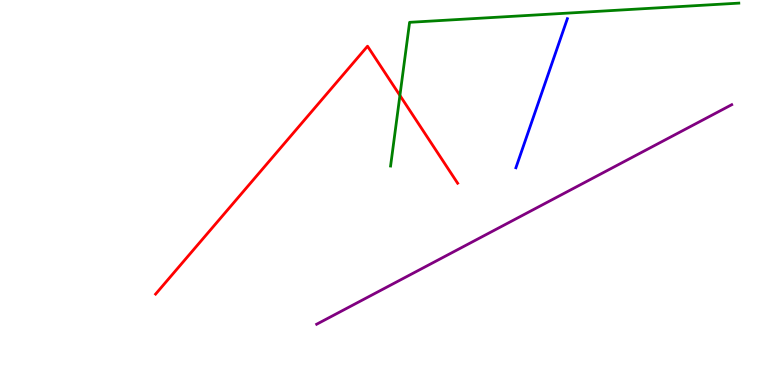[{'lines': ['blue', 'red'], 'intersections': []}, {'lines': ['green', 'red'], 'intersections': [{'x': 5.16, 'y': 7.52}]}, {'lines': ['purple', 'red'], 'intersections': []}, {'lines': ['blue', 'green'], 'intersections': []}, {'lines': ['blue', 'purple'], 'intersections': []}, {'lines': ['green', 'purple'], 'intersections': []}]